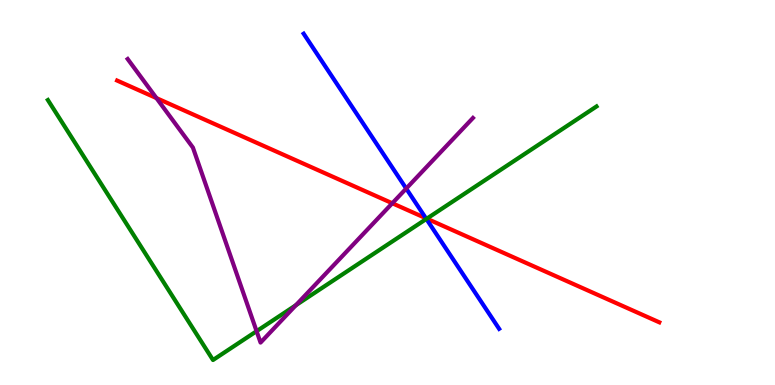[{'lines': ['blue', 'red'], 'intersections': [{'x': 5.5, 'y': 4.33}]}, {'lines': ['green', 'red'], 'intersections': [{'x': 5.51, 'y': 4.32}]}, {'lines': ['purple', 'red'], 'intersections': [{'x': 2.02, 'y': 7.45}, {'x': 5.06, 'y': 4.72}]}, {'lines': ['blue', 'green'], 'intersections': [{'x': 5.5, 'y': 4.31}]}, {'lines': ['blue', 'purple'], 'intersections': [{'x': 5.24, 'y': 5.1}]}, {'lines': ['green', 'purple'], 'intersections': [{'x': 3.31, 'y': 1.4}, {'x': 3.82, 'y': 2.07}]}]